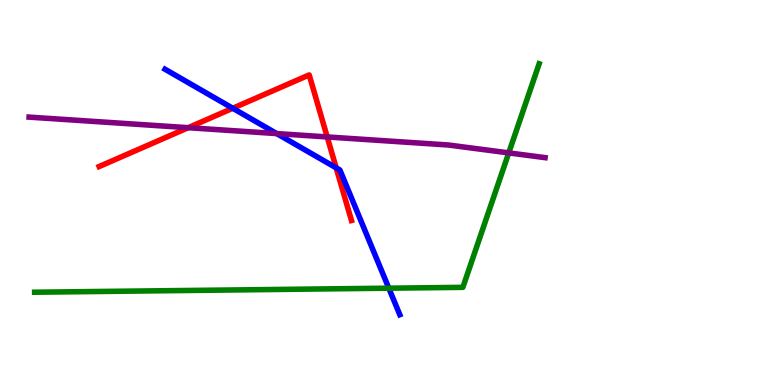[{'lines': ['blue', 'red'], 'intersections': [{'x': 3.0, 'y': 7.19}, {'x': 4.34, 'y': 5.64}]}, {'lines': ['green', 'red'], 'intersections': []}, {'lines': ['purple', 'red'], 'intersections': [{'x': 2.43, 'y': 6.68}, {'x': 4.22, 'y': 6.44}]}, {'lines': ['blue', 'green'], 'intersections': [{'x': 5.02, 'y': 2.51}]}, {'lines': ['blue', 'purple'], 'intersections': [{'x': 3.57, 'y': 6.53}]}, {'lines': ['green', 'purple'], 'intersections': [{'x': 6.56, 'y': 6.03}]}]